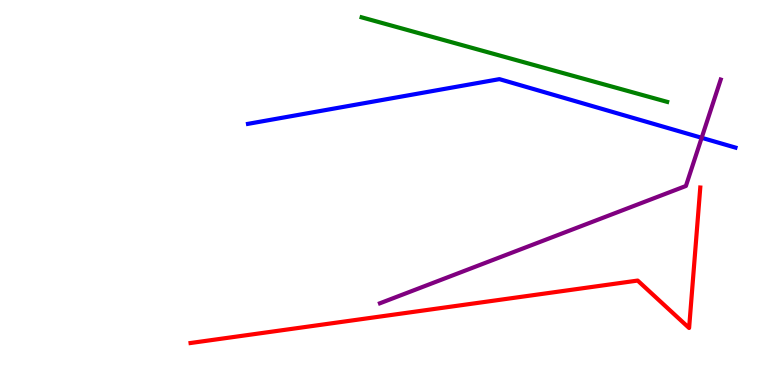[{'lines': ['blue', 'red'], 'intersections': []}, {'lines': ['green', 'red'], 'intersections': []}, {'lines': ['purple', 'red'], 'intersections': []}, {'lines': ['blue', 'green'], 'intersections': []}, {'lines': ['blue', 'purple'], 'intersections': [{'x': 9.05, 'y': 6.42}]}, {'lines': ['green', 'purple'], 'intersections': []}]